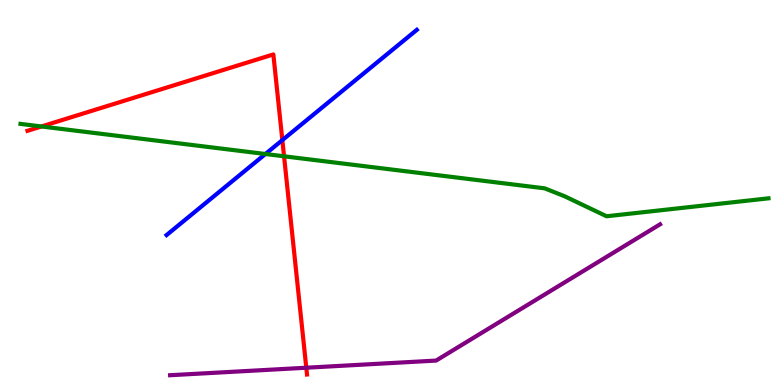[{'lines': ['blue', 'red'], 'intersections': [{'x': 3.64, 'y': 6.36}]}, {'lines': ['green', 'red'], 'intersections': [{'x': 0.535, 'y': 6.72}, {'x': 3.67, 'y': 5.94}]}, {'lines': ['purple', 'red'], 'intersections': [{'x': 3.95, 'y': 0.449}]}, {'lines': ['blue', 'green'], 'intersections': [{'x': 3.42, 'y': 6.0}]}, {'lines': ['blue', 'purple'], 'intersections': []}, {'lines': ['green', 'purple'], 'intersections': []}]